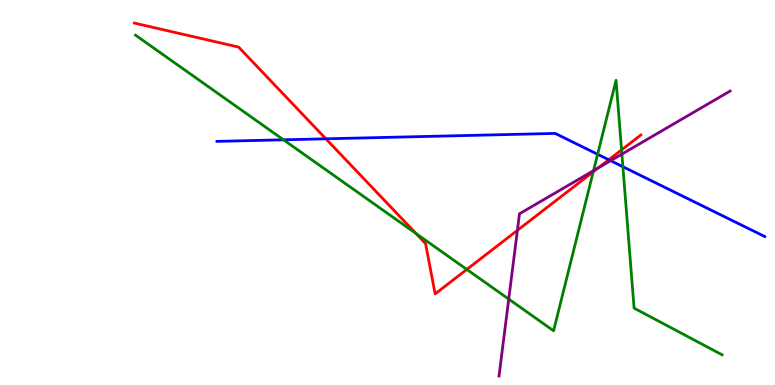[{'lines': ['blue', 'red'], 'intersections': [{'x': 4.21, 'y': 6.39}, {'x': 7.86, 'y': 5.85}]}, {'lines': ['green', 'red'], 'intersections': [{'x': 5.37, 'y': 3.94}, {'x': 6.02, 'y': 3.0}, {'x': 7.65, 'y': 5.54}, {'x': 8.02, 'y': 6.11}]}, {'lines': ['purple', 'red'], 'intersections': [{'x': 6.68, 'y': 4.02}, {'x': 7.72, 'y': 5.64}]}, {'lines': ['blue', 'green'], 'intersections': [{'x': 3.66, 'y': 6.37}, {'x': 7.71, 'y': 5.99}, {'x': 8.04, 'y': 5.67}]}, {'lines': ['blue', 'purple'], 'intersections': [{'x': 7.88, 'y': 5.83}]}, {'lines': ['green', 'purple'], 'intersections': [{'x': 6.56, 'y': 2.23}, {'x': 7.66, 'y': 5.57}, {'x': 8.02, 'y': 6.0}]}]